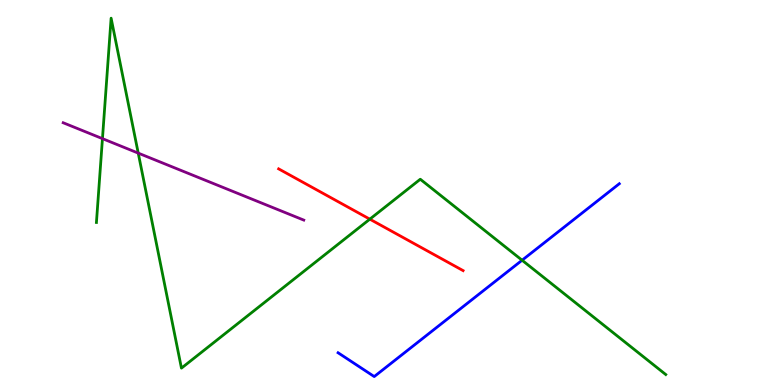[{'lines': ['blue', 'red'], 'intersections': []}, {'lines': ['green', 'red'], 'intersections': [{'x': 4.77, 'y': 4.31}]}, {'lines': ['purple', 'red'], 'intersections': []}, {'lines': ['blue', 'green'], 'intersections': [{'x': 6.74, 'y': 3.24}]}, {'lines': ['blue', 'purple'], 'intersections': []}, {'lines': ['green', 'purple'], 'intersections': [{'x': 1.32, 'y': 6.4}, {'x': 1.78, 'y': 6.02}]}]